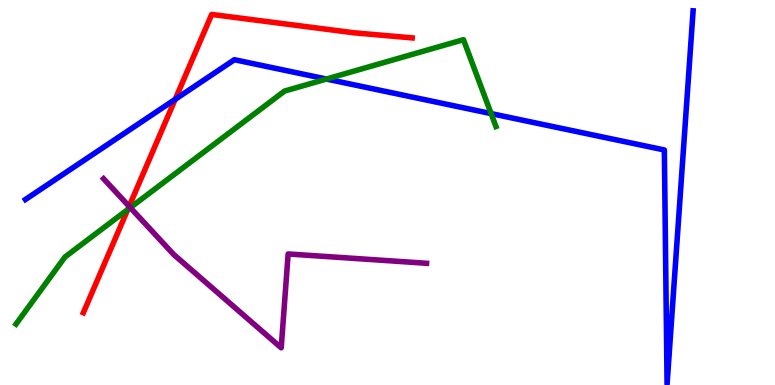[{'lines': ['blue', 'red'], 'intersections': [{'x': 2.26, 'y': 7.42}]}, {'lines': ['green', 'red'], 'intersections': [{'x': 1.65, 'y': 4.56}]}, {'lines': ['purple', 'red'], 'intersections': [{'x': 1.67, 'y': 4.64}]}, {'lines': ['blue', 'green'], 'intersections': [{'x': 4.21, 'y': 7.95}, {'x': 6.34, 'y': 7.05}]}, {'lines': ['blue', 'purple'], 'intersections': []}, {'lines': ['green', 'purple'], 'intersections': [{'x': 1.68, 'y': 4.61}]}]